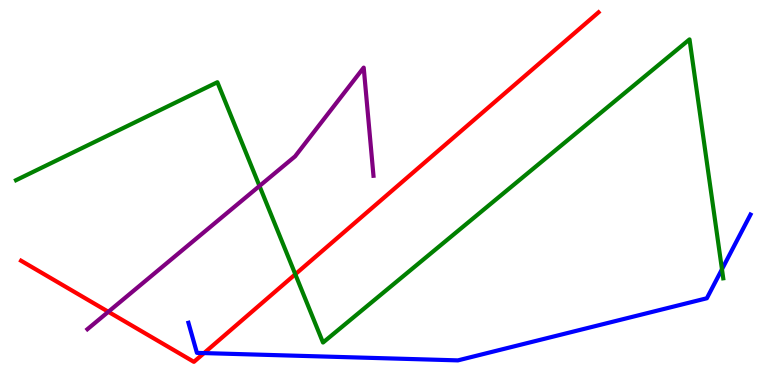[{'lines': ['blue', 'red'], 'intersections': [{'x': 2.63, 'y': 0.829}]}, {'lines': ['green', 'red'], 'intersections': [{'x': 3.81, 'y': 2.88}]}, {'lines': ['purple', 'red'], 'intersections': [{'x': 1.4, 'y': 1.9}]}, {'lines': ['blue', 'green'], 'intersections': [{'x': 9.32, 'y': 3.01}]}, {'lines': ['blue', 'purple'], 'intersections': []}, {'lines': ['green', 'purple'], 'intersections': [{'x': 3.35, 'y': 5.17}]}]